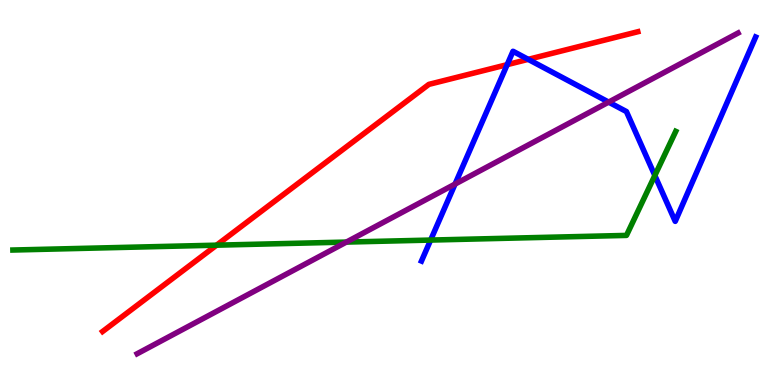[{'lines': ['blue', 'red'], 'intersections': [{'x': 6.54, 'y': 8.32}, {'x': 6.82, 'y': 8.46}]}, {'lines': ['green', 'red'], 'intersections': [{'x': 2.79, 'y': 3.63}]}, {'lines': ['purple', 'red'], 'intersections': []}, {'lines': ['blue', 'green'], 'intersections': [{'x': 5.56, 'y': 3.76}, {'x': 8.45, 'y': 5.44}]}, {'lines': ['blue', 'purple'], 'intersections': [{'x': 5.87, 'y': 5.22}, {'x': 7.85, 'y': 7.35}]}, {'lines': ['green', 'purple'], 'intersections': [{'x': 4.47, 'y': 3.71}]}]